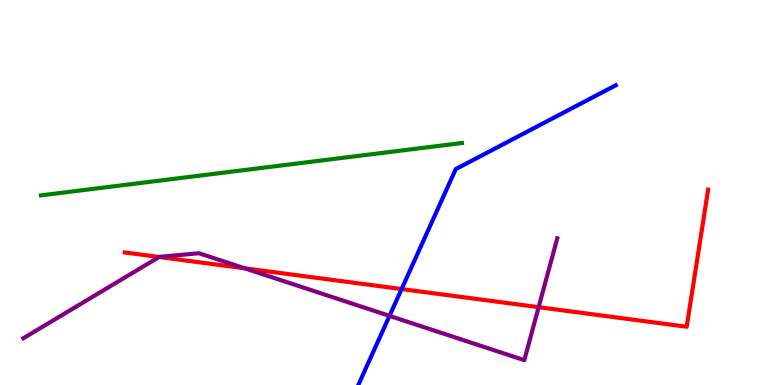[{'lines': ['blue', 'red'], 'intersections': [{'x': 5.18, 'y': 2.49}]}, {'lines': ['green', 'red'], 'intersections': []}, {'lines': ['purple', 'red'], 'intersections': [{'x': 2.05, 'y': 3.32}, {'x': 3.16, 'y': 3.03}, {'x': 6.95, 'y': 2.02}]}, {'lines': ['blue', 'green'], 'intersections': []}, {'lines': ['blue', 'purple'], 'intersections': [{'x': 5.03, 'y': 1.8}]}, {'lines': ['green', 'purple'], 'intersections': []}]